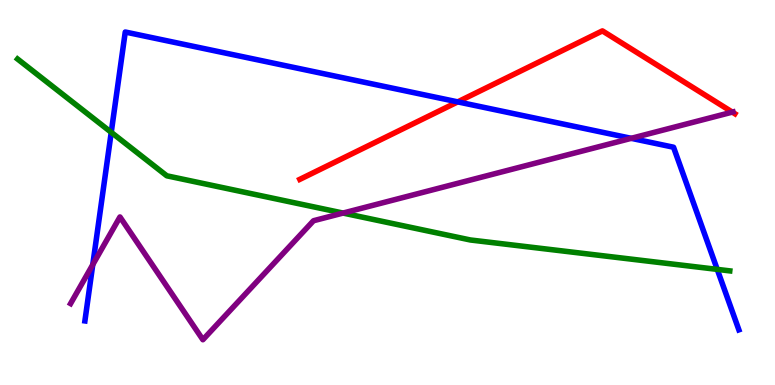[{'lines': ['blue', 'red'], 'intersections': [{'x': 5.91, 'y': 7.35}]}, {'lines': ['green', 'red'], 'intersections': []}, {'lines': ['purple', 'red'], 'intersections': [{'x': 9.45, 'y': 7.09}]}, {'lines': ['blue', 'green'], 'intersections': [{'x': 1.44, 'y': 6.56}, {'x': 9.25, 'y': 3.0}]}, {'lines': ['blue', 'purple'], 'intersections': [{'x': 1.2, 'y': 3.13}, {'x': 8.14, 'y': 6.41}]}, {'lines': ['green', 'purple'], 'intersections': [{'x': 4.43, 'y': 4.47}]}]